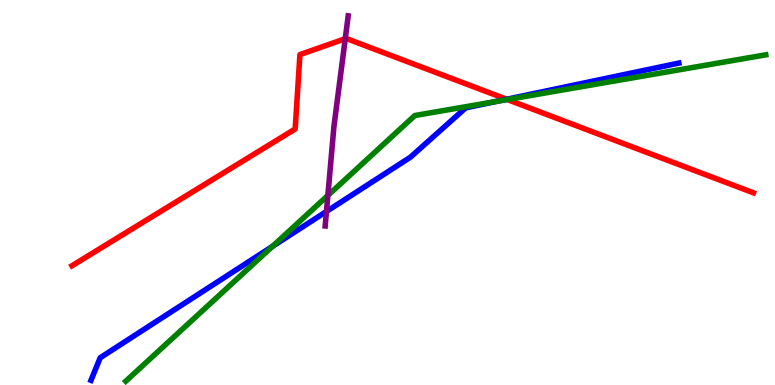[{'lines': ['blue', 'red'], 'intersections': [{'x': 6.54, 'y': 7.42}]}, {'lines': ['green', 'red'], 'intersections': [{'x': 6.55, 'y': 7.41}]}, {'lines': ['purple', 'red'], 'intersections': [{'x': 4.45, 'y': 8.99}]}, {'lines': ['blue', 'green'], 'intersections': [{'x': 3.52, 'y': 3.6}, {'x': 6.4, 'y': 7.37}]}, {'lines': ['blue', 'purple'], 'intersections': [{'x': 4.21, 'y': 4.51}]}, {'lines': ['green', 'purple'], 'intersections': [{'x': 4.23, 'y': 4.92}]}]